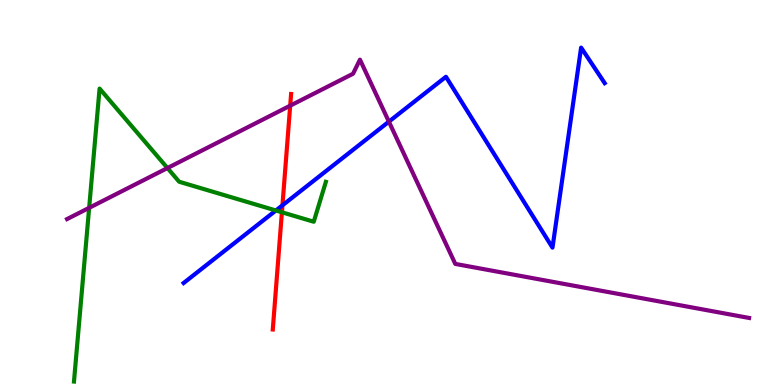[{'lines': ['blue', 'red'], 'intersections': [{'x': 3.64, 'y': 4.67}]}, {'lines': ['green', 'red'], 'intersections': [{'x': 3.64, 'y': 4.49}]}, {'lines': ['purple', 'red'], 'intersections': [{'x': 3.74, 'y': 7.26}]}, {'lines': ['blue', 'green'], 'intersections': [{'x': 3.56, 'y': 4.53}]}, {'lines': ['blue', 'purple'], 'intersections': [{'x': 5.02, 'y': 6.84}]}, {'lines': ['green', 'purple'], 'intersections': [{'x': 1.15, 'y': 4.6}, {'x': 2.16, 'y': 5.64}]}]